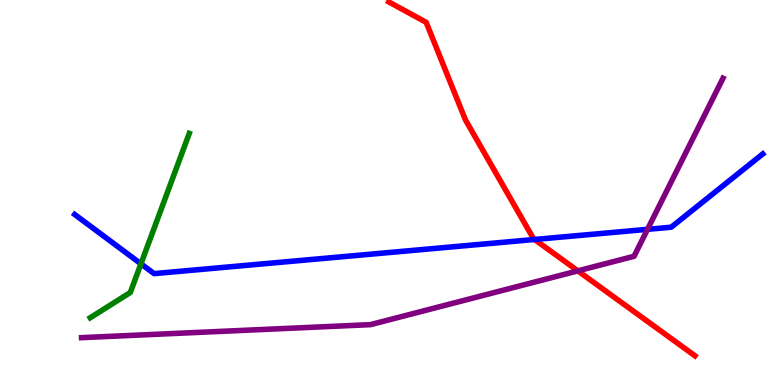[{'lines': ['blue', 'red'], 'intersections': [{'x': 6.9, 'y': 3.78}]}, {'lines': ['green', 'red'], 'intersections': []}, {'lines': ['purple', 'red'], 'intersections': [{'x': 7.46, 'y': 2.96}]}, {'lines': ['blue', 'green'], 'intersections': [{'x': 1.82, 'y': 3.15}]}, {'lines': ['blue', 'purple'], 'intersections': [{'x': 8.36, 'y': 4.04}]}, {'lines': ['green', 'purple'], 'intersections': []}]